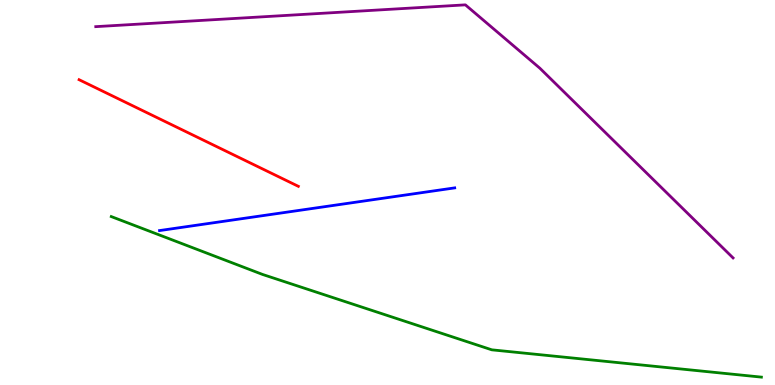[{'lines': ['blue', 'red'], 'intersections': []}, {'lines': ['green', 'red'], 'intersections': []}, {'lines': ['purple', 'red'], 'intersections': []}, {'lines': ['blue', 'green'], 'intersections': []}, {'lines': ['blue', 'purple'], 'intersections': []}, {'lines': ['green', 'purple'], 'intersections': []}]